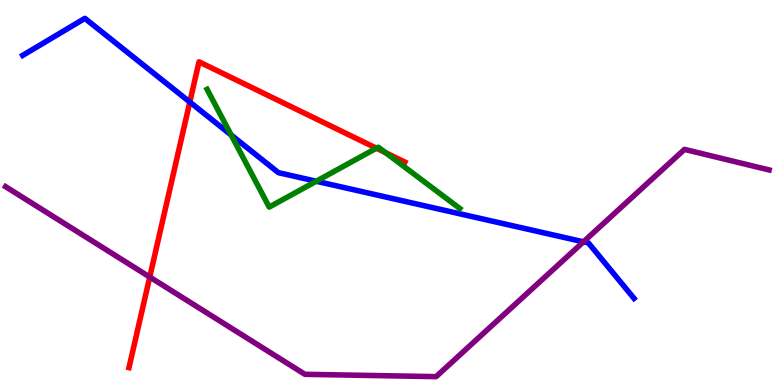[{'lines': ['blue', 'red'], 'intersections': [{'x': 2.45, 'y': 7.35}]}, {'lines': ['green', 'red'], 'intersections': [{'x': 4.86, 'y': 6.15}, {'x': 4.98, 'y': 6.03}]}, {'lines': ['purple', 'red'], 'intersections': [{'x': 1.93, 'y': 2.8}]}, {'lines': ['blue', 'green'], 'intersections': [{'x': 2.98, 'y': 6.49}, {'x': 4.08, 'y': 5.29}]}, {'lines': ['blue', 'purple'], 'intersections': [{'x': 7.53, 'y': 3.72}]}, {'lines': ['green', 'purple'], 'intersections': []}]